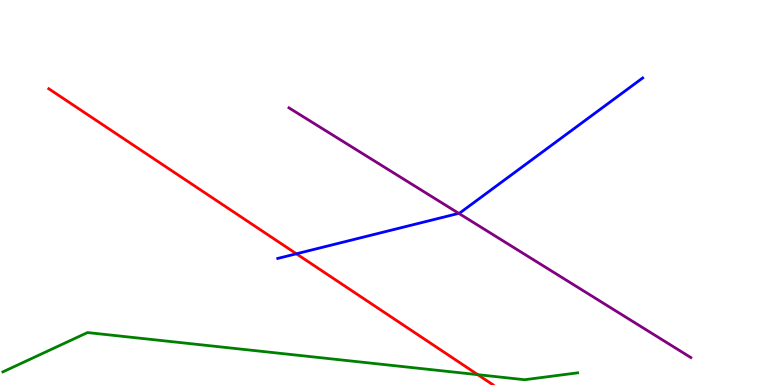[{'lines': ['blue', 'red'], 'intersections': [{'x': 3.82, 'y': 3.41}]}, {'lines': ['green', 'red'], 'intersections': [{'x': 6.17, 'y': 0.268}]}, {'lines': ['purple', 'red'], 'intersections': []}, {'lines': ['blue', 'green'], 'intersections': []}, {'lines': ['blue', 'purple'], 'intersections': [{'x': 5.92, 'y': 4.46}]}, {'lines': ['green', 'purple'], 'intersections': []}]